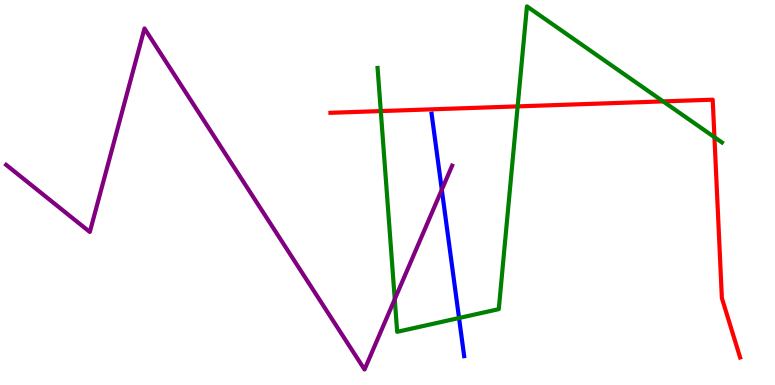[{'lines': ['blue', 'red'], 'intersections': []}, {'lines': ['green', 'red'], 'intersections': [{'x': 4.91, 'y': 7.11}, {'x': 6.68, 'y': 7.24}, {'x': 8.56, 'y': 7.37}, {'x': 9.22, 'y': 6.44}]}, {'lines': ['purple', 'red'], 'intersections': []}, {'lines': ['blue', 'green'], 'intersections': [{'x': 5.92, 'y': 1.74}]}, {'lines': ['blue', 'purple'], 'intersections': [{'x': 5.7, 'y': 5.07}]}, {'lines': ['green', 'purple'], 'intersections': [{'x': 5.09, 'y': 2.23}]}]